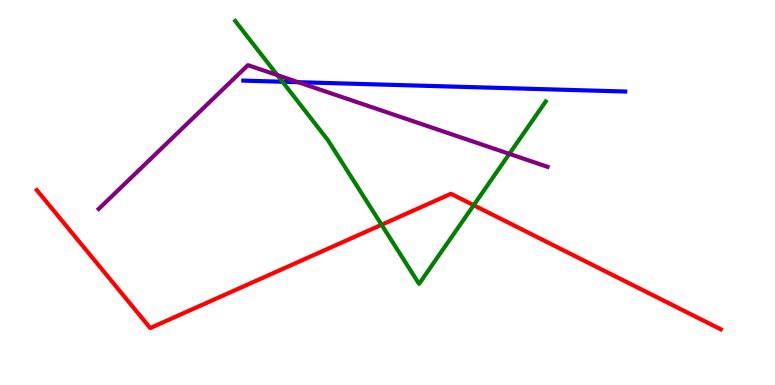[{'lines': ['blue', 'red'], 'intersections': []}, {'lines': ['green', 'red'], 'intersections': [{'x': 4.92, 'y': 4.16}, {'x': 6.11, 'y': 4.67}]}, {'lines': ['purple', 'red'], 'intersections': []}, {'lines': ['blue', 'green'], 'intersections': [{'x': 3.64, 'y': 7.88}]}, {'lines': ['blue', 'purple'], 'intersections': [{'x': 3.85, 'y': 7.87}]}, {'lines': ['green', 'purple'], 'intersections': [{'x': 3.58, 'y': 8.05}, {'x': 6.57, 'y': 6.0}]}]